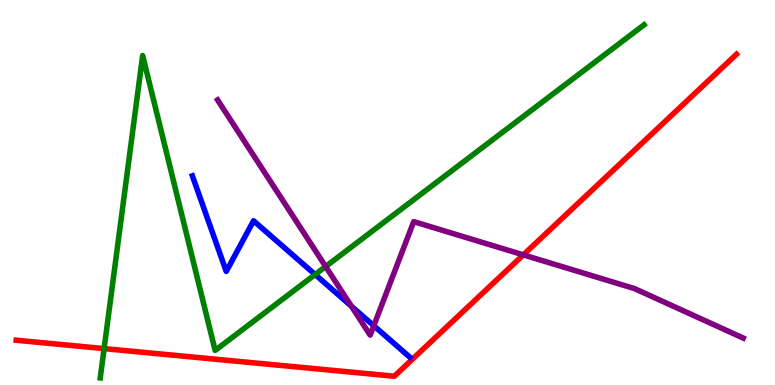[{'lines': ['blue', 'red'], 'intersections': []}, {'lines': ['green', 'red'], 'intersections': [{'x': 1.34, 'y': 0.945}]}, {'lines': ['purple', 'red'], 'intersections': [{'x': 6.75, 'y': 3.38}]}, {'lines': ['blue', 'green'], 'intersections': [{'x': 4.07, 'y': 2.87}]}, {'lines': ['blue', 'purple'], 'intersections': [{'x': 4.53, 'y': 2.05}, {'x': 4.82, 'y': 1.54}]}, {'lines': ['green', 'purple'], 'intersections': [{'x': 4.2, 'y': 3.08}]}]